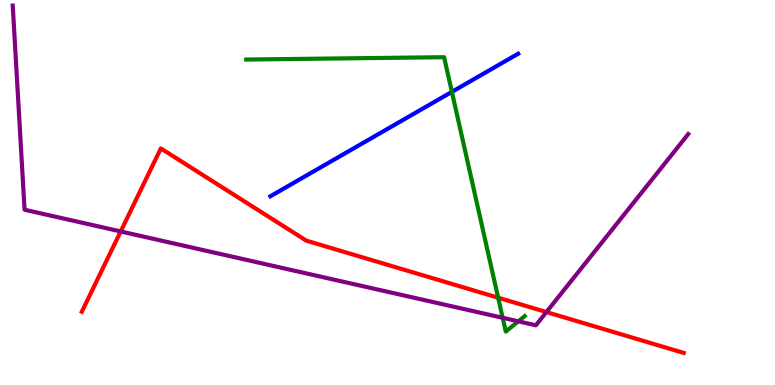[{'lines': ['blue', 'red'], 'intersections': []}, {'lines': ['green', 'red'], 'intersections': [{'x': 6.43, 'y': 2.27}]}, {'lines': ['purple', 'red'], 'intersections': [{'x': 1.56, 'y': 3.99}, {'x': 7.05, 'y': 1.89}]}, {'lines': ['blue', 'green'], 'intersections': [{'x': 5.83, 'y': 7.61}]}, {'lines': ['blue', 'purple'], 'intersections': []}, {'lines': ['green', 'purple'], 'intersections': [{'x': 6.49, 'y': 1.75}, {'x': 6.69, 'y': 1.65}]}]